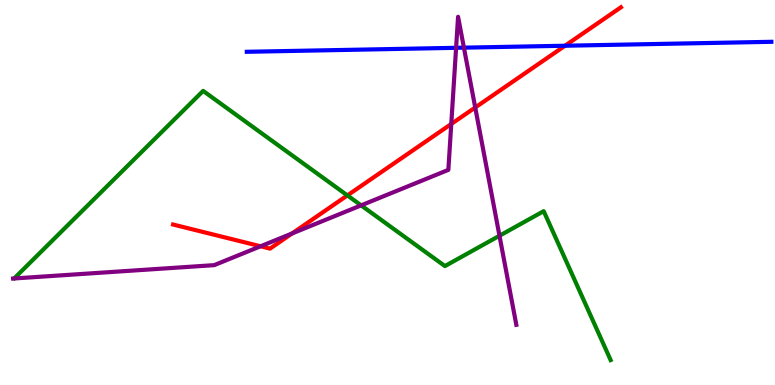[{'lines': ['blue', 'red'], 'intersections': [{'x': 7.29, 'y': 8.81}]}, {'lines': ['green', 'red'], 'intersections': [{'x': 4.48, 'y': 4.92}]}, {'lines': ['purple', 'red'], 'intersections': [{'x': 3.36, 'y': 3.6}, {'x': 3.77, 'y': 3.94}, {'x': 5.82, 'y': 6.78}, {'x': 6.13, 'y': 7.21}]}, {'lines': ['blue', 'green'], 'intersections': []}, {'lines': ['blue', 'purple'], 'intersections': [{'x': 5.89, 'y': 8.76}, {'x': 5.99, 'y': 8.76}]}, {'lines': ['green', 'purple'], 'intersections': [{'x': 4.66, 'y': 4.67}, {'x': 6.44, 'y': 3.88}]}]